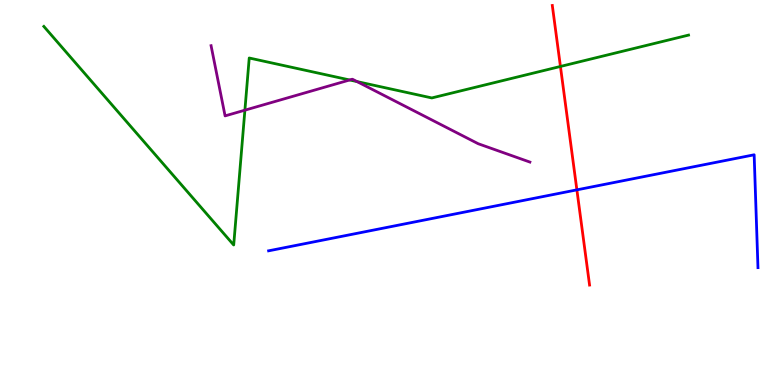[{'lines': ['blue', 'red'], 'intersections': [{'x': 7.44, 'y': 5.07}]}, {'lines': ['green', 'red'], 'intersections': [{'x': 7.23, 'y': 8.27}]}, {'lines': ['purple', 'red'], 'intersections': []}, {'lines': ['blue', 'green'], 'intersections': []}, {'lines': ['blue', 'purple'], 'intersections': []}, {'lines': ['green', 'purple'], 'intersections': [{'x': 3.16, 'y': 7.14}, {'x': 4.51, 'y': 7.92}, {'x': 4.61, 'y': 7.88}]}]